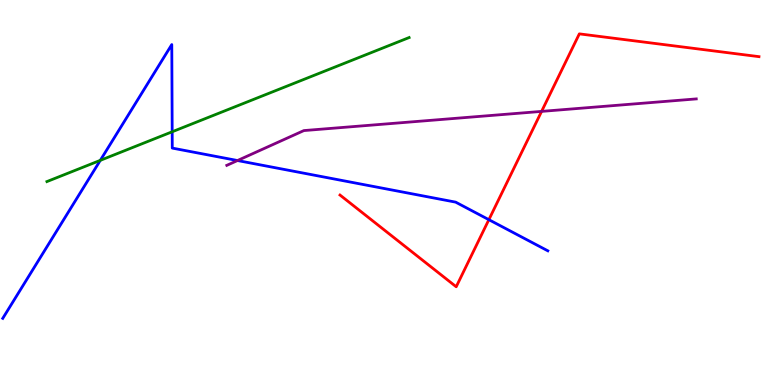[{'lines': ['blue', 'red'], 'intersections': [{'x': 6.31, 'y': 4.29}]}, {'lines': ['green', 'red'], 'intersections': []}, {'lines': ['purple', 'red'], 'intersections': [{'x': 6.99, 'y': 7.11}]}, {'lines': ['blue', 'green'], 'intersections': [{'x': 1.29, 'y': 5.84}, {'x': 2.22, 'y': 6.58}]}, {'lines': ['blue', 'purple'], 'intersections': [{'x': 3.06, 'y': 5.83}]}, {'lines': ['green', 'purple'], 'intersections': []}]